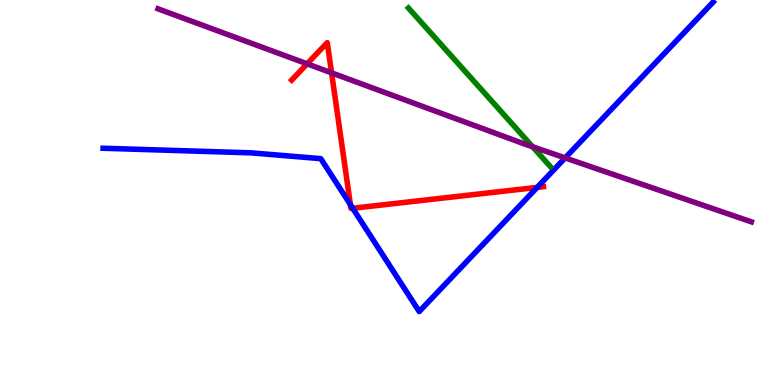[{'lines': ['blue', 'red'], 'intersections': [{'x': 4.52, 'y': 4.68}, {'x': 4.55, 'y': 4.59}, {'x': 6.93, 'y': 5.13}]}, {'lines': ['green', 'red'], 'intersections': []}, {'lines': ['purple', 'red'], 'intersections': [{'x': 3.96, 'y': 8.34}, {'x': 4.28, 'y': 8.11}]}, {'lines': ['blue', 'green'], 'intersections': []}, {'lines': ['blue', 'purple'], 'intersections': [{'x': 7.29, 'y': 5.9}]}, {'lines': ['green', 'purple'], 'intersections': [{'x': 6.87, 'y': 6.19}]}]